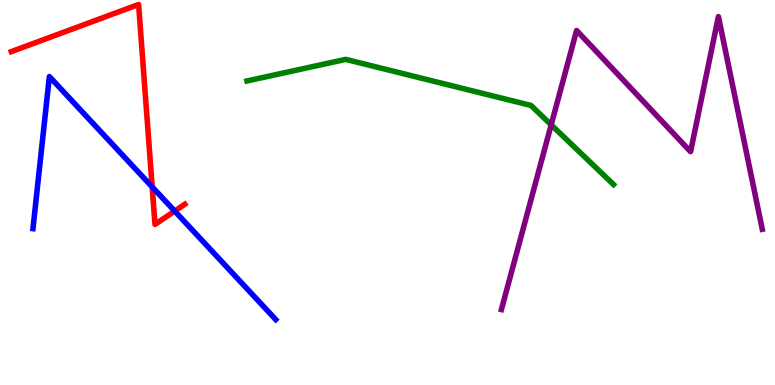[{'lines': ['blue', 'red'], 'intersections': [{'x': 1.96, 'y': 5.15}, {'x': 2.25, 'y': 4.52}]}, {'lines': ['green', 'red'], 'intersections': []}, {'lines': ['purple', 'red'], 'intersections': []}, {'lines': ['blue', 'green'], 'intersections': []}, {'lines': ['blue', 'purple'], 'intersections': []}, {'lines': ['green', 'purple'], 'intersections': [{'x': 7.11, 'y': 6.76}]}]